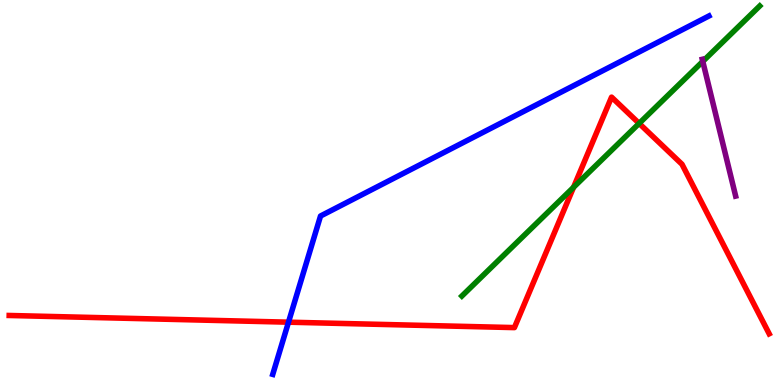[{'lines': ['blue', 'red'], 'intersections': [{'x': 3.72, 'y': 1.63}]}, {'lines': ['green', 'red'], 'intersections': [{'x': 7.4, 'y': 5.14}, {'x': 8.25, 'y': 6.79}]}, {'lines': ['purple', 'red'], 'intersections': []}, {'lines': ['blue', 'green'], 'intersections': []}, {'lines': ['blue', 'purple'], 'intersections': []}, {'lines': ['green', 'purple'], 'intersections': [{'x': 9.07, 'y': 8.4}]}]